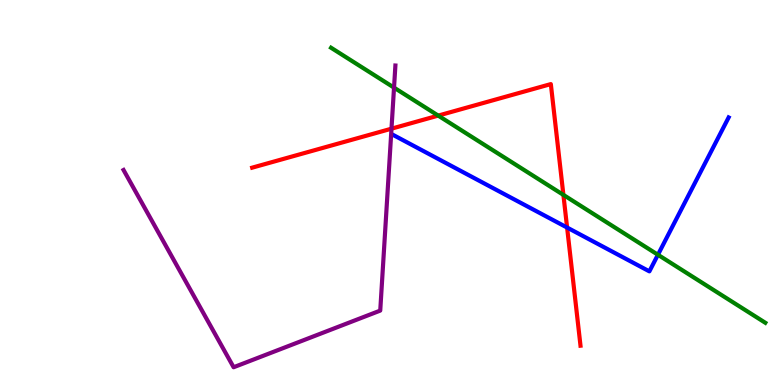[{'lines': ['blue', 'red'], 'intersections': [{'x': 7.32, 'y': 4.09}]}, {'lines': ['green', 'red'], 'intersections': [{'x': 5.65, 'y': 7.0}, {'x': 7.27, 'y': 4.94}]}, {'lines': ['purple', 'red'], 'intersections': [{'x': 5.05, 'y': 6.66}]}, {'lines': ['blue', 'green'], 'intersections': [{'x': 8.49, 'y': 3.38}]}, {'lines': ['blue', 'purple'], 'intersections': []}, {'lines': ['green', 'purple'], 'intersections': [{'x': 5.08, 'y': 7.72}]}]